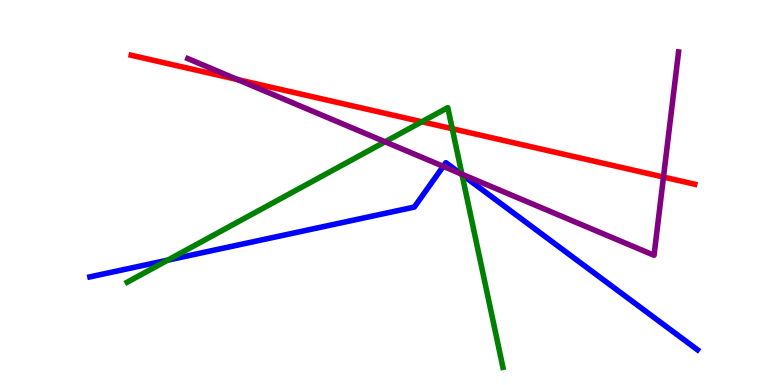[{'lines': ['blue', 'red'], 'intersections': []}, {'lines': ['green', 'red'], 'intersections': [{'x': 5.44, 'y': 6.84}, {'x': 5.84, 'y': 6.66}]}, {'lines': ['purple', 'red'], 'intersections': [{'x': 3.07, 'y': 7.93}, {'x': 8.56, 'y': 5.4}]}, {'lines': ['blue', 'green'], 'intersections': [{'x': 2.16, 'y': 3.24}, {'x': 5.96, 'y': 5.46}]}, {'lines': ['blue', 'purple'], 'intersections': [{'x': 5.72, 'y': 5.68}, {'x': 5.94, 'y': 5.49}]}, {'lines': ['green', 'purple'], 'intersections': [{'x': 4.97, 'y': 6.32}, {'x': 5.96, 'y': 5.48}]}]